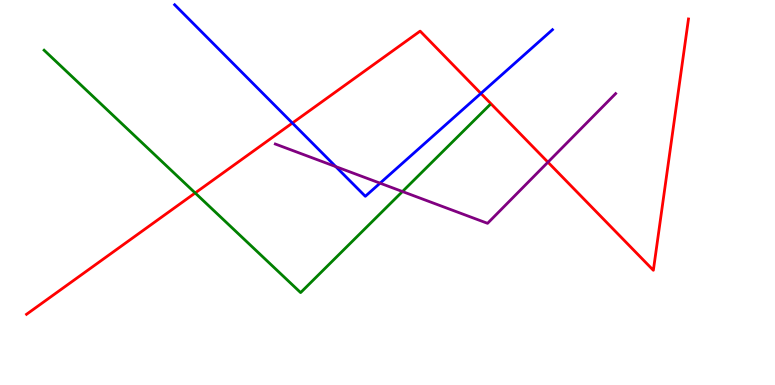[{'lines': ['blue', 'red'], 'intersections': [{'x': 3.77, 'y': 6.8}, {'x': 6.21, 'y': 7.57}]}, {'lines': ['green', 'red'], 'intersections': [{'x': 2.52, 'y': 4.99}]}, {'lines': ['purple', 'red'], 'intersections': [{'x': 7.07, 'y': 5.79}]}, {'lines': ['blue', 'green'], 'intersections': []}, {'lines': ['blue', 'purple'], 'intersections': [{'x': 4.33, 'y': 5.67}, {'x': 4.9, 'y': 5.24}]}, {'lines': ['green', 'purple'], 'intersections': [{'x': 5.19, 'y': 5.03}]}]